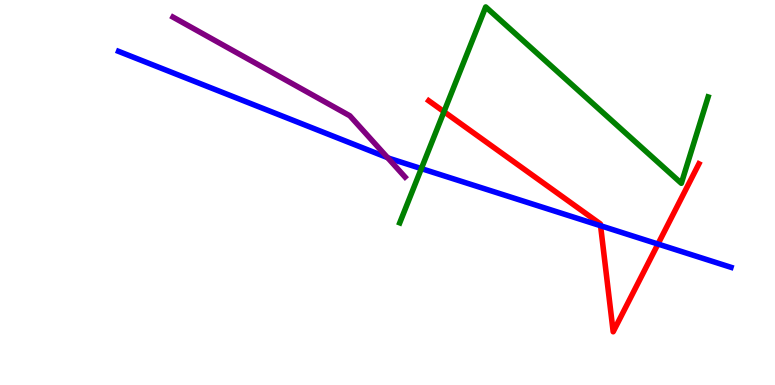[{'lines': ['blue', 'red'], 'intersections': [{'x': 7.75, 'y': 4.14}, {'x': 8.49, 'y': 3.66}]}, {'lines': ['green', 'red'], 'intersections': [{'x': 5.73, 'y': 7.1}]}, {'lines': ['purple', 'red'], 'intersections': []}, {'lines': ['blue', 'green'], 'intersections': [{'x': 5.44, 'y': 5.62}]}, {'lines': ['blue', 'purple'], 'intersections': [{'x': 5.0, 'y': 5.91}]}, {'lines': ['green', 'purple'], 'intersections': []}]